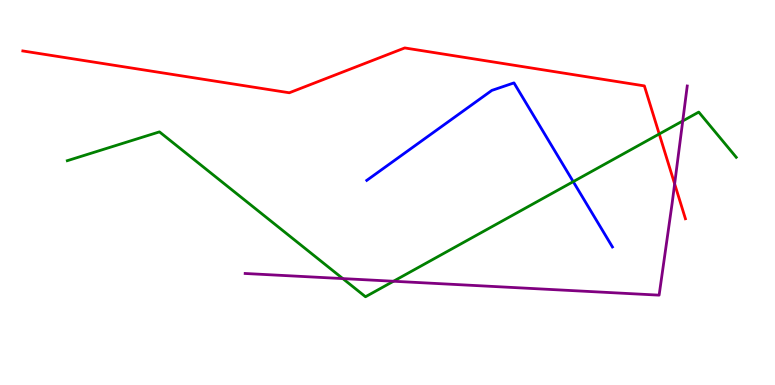[{'lines': ['blue', 'red'], 'intersections': []}, {'lines': ['green', 'red'], 'intersections': [{'x': 8.51, 'y': 6.52}]}, {'lines': ['purple', 'red'], 'intersections': [{'x': 8.71, 'y': 5.22}]}, {'lines': ['blue', 'green'], 'intersections': [{'x': 7.4, 'y': 5.28}]}, {'lines': ['blue', 'purple'], 'intersections': []}, {'lines': ['green', 'purple'], 'intersections': [{'x': 4.42, 'y': 2.76}, {'x': 5.08, 'y': 2.69}, {'x': 8.81, 'y': 6.86}]}]